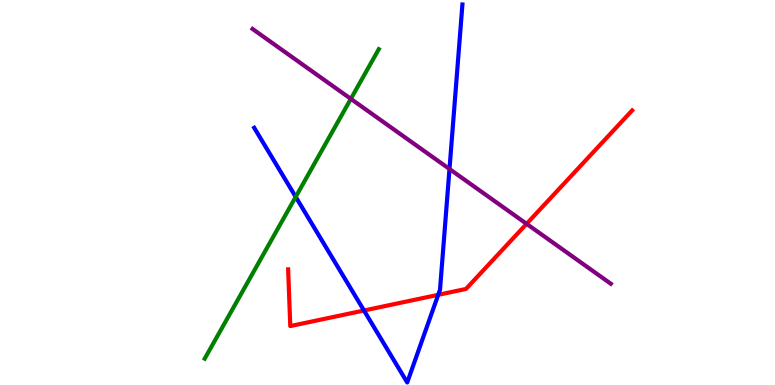[{'lines': ['blue', 'red'], 'intersections': [{'x': 4.7, 'y': 1.93}, {'x': 5.65, 'y': 2.34}]}, {'lines': ['green', 'red'], 'intersections': []}, {'lines': ['purple', 'red'], 'intersections': [{'x': 6.79, 'y': 4.19}]}, {'lines': ['blue', 'green'], 'intersections': [{'x': 3.82, 'y': 4.89}]}, {'lines': ['blue', 'purple'], 'intersections': [{'x': 5.8, 'y': 5.61}]}, {'lines': ['green', 'purple'], 'intersections': [{'x': 4.53, 'y': 7.43}]}]